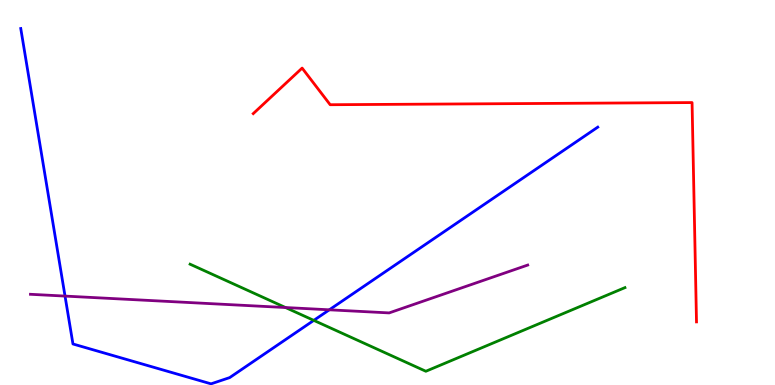[{'lines': ['blue', 'red'], 'intersections': []}, {'lines': ['green', 'red'], 'intersections': []}, {'lines': ['purple', 'red'], 'intersections': []}, {'lines': ['blue', 'green'], 'intersections': [{'x': 4.05, 'y': 1.68}]}, {'lines': ['blue', 'purple'], 'intersections': [{'x': 0.839, 'y': 2.31}, {'x': 4.25, 'y': 1.95}]}, {'lines': ['green', 'purple'], 'intersections': [{'x': 3.68, 'y': 2.01}]}]